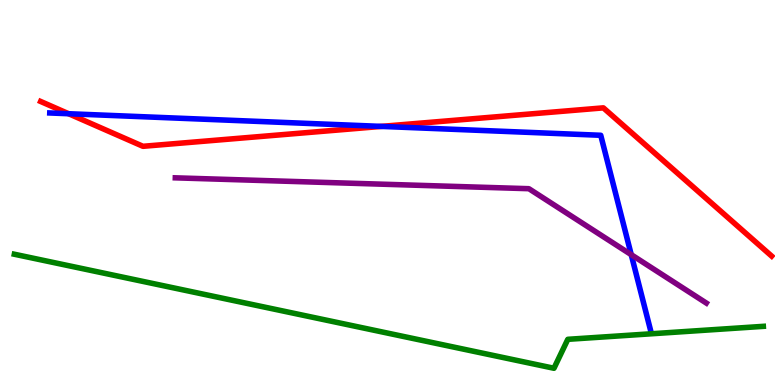[{'lines': ['blue', 'red'], 'intersections': [{'x': 0.885, 'y': 7.05}, {'x': 4.92, 'y': 6.72}]}, {'lines': ['green', 'red'], 'intersections': []}, {'lines': ['purple', 'red'], 'intersections': []}, {'lines': ['blue', 'green'], 'intersections': []}, {'lines': ['blue', 'purple'], 'intersections': [{'x': 8.15, 'y': 3.39}]}, {'lines': ['green', 'purple'], 'intersections': []}]